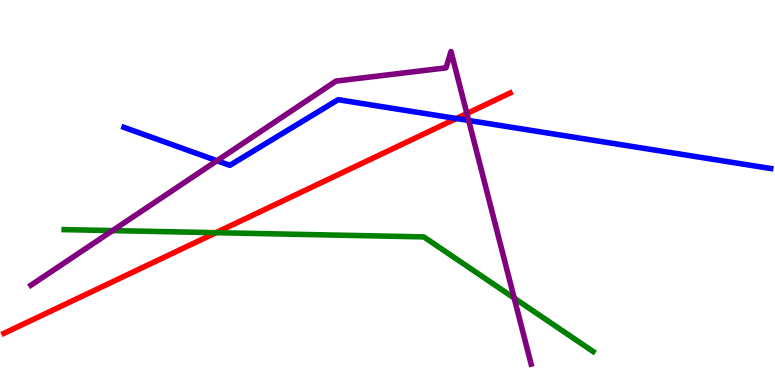[{'lines': ['blue', 'red'], 'intersections': [{'x': 5.89, 'y': 6.92}]}, {'lines': ['green', 'red'], 'intersections': [{'x': 2.79, 'y': 3.96}]}, {'lines': ['purple', 'red'], 'intersections': [{'x': 6.02, 'y': 7.05}]}, {'lines': ['blue', 'green'], 'intersections': []}, {'lines': ['blue', 'purple'], 'intersections': [{'x': 2.8, 'y': 5.83}, {'x': 6.05, 'y': 6.87}]}, {'lines': ['green', 'purple'], 'intersections': [{'x': 1.45, 'y': 4.01}, {'x': 6.63, 'y': 2.26}]}]